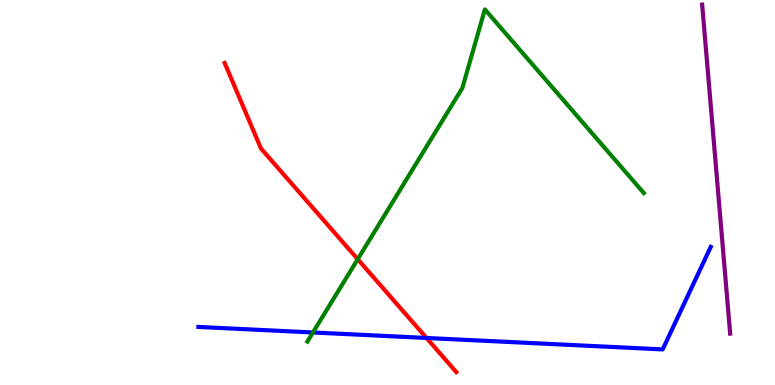[{'lines': ['blue', 'red'], 'intersections': [{'x': 5.5, 'y': 1.22}]}, {'lines': ['green', 'red'], 'intersections': [{'x': 4.62, 'y': 3.27}]}, {'lines': ['purple', 'red'], 'intersections': []}, {'lines': ['blue', 'green'], 'intersections': [{'x': 4.04, 'y': 1.36}]}, {'lines': ['blue', 'purple'], 'intersections': []}, {'lines': ['green', 'purple'], 'intersections': []}]